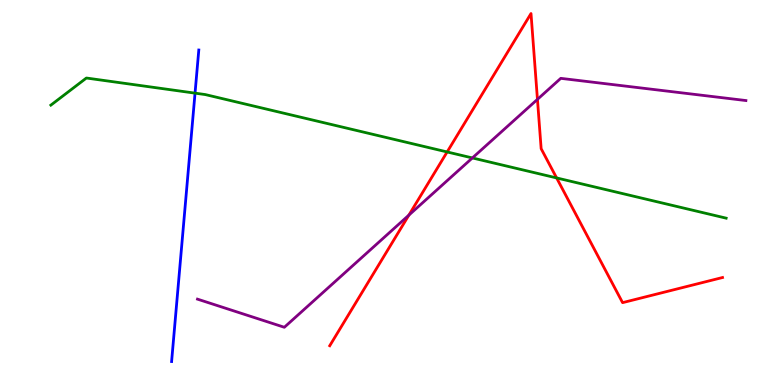[{'lines': ['blue', 'red'], 'intersections': []}, {'lines': ['green', 'red'], 'intersections': [{'x': 5.77, 'y': 6.05}, {'x': 7.18, 'y': 5.38}]}, {'lines': ['purple', 'red'], 'intersections': [{'x': 5.28, 'y': 4.41}, {'x': 6.93, 'y': 7.42}]}, {'lines': ['blue', 'green'], 'intersections': [{'x': 2.52, 'y': 7.58}]}, {'lines': ['blue', 'purple'], 'intersections': []}, {'lines': ['green', 'purple'], 'intersections': [{'x': 6.1, 'y': 5.9}]}]